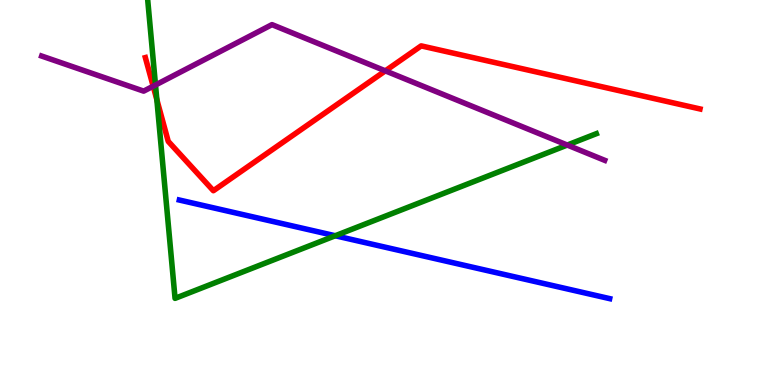[{'lines': ['blue', 'red'], 'intersections': []}, {'lines': ['green', 'red'], 'intersections': [{'x': 2.02, 'y': 7.41}]}, {'lines': ['purple', 'red'], 'intersections': [{'x': 1.98, 'y': 7.76}, {'x': 4.97, 'y': 8.16}]}, {'lines': ['blue', 'green'], 'intersections': [{'x': 4.33, 'y': 3.88}]}, {'lines': ['blue', 'purple'], 'intersections': []}, {'lines': ['green', 'purple'], 'intersections': [{'x': 2.01, 'y': 7.79}, {'x': 7.32, 'y': 6.23}]}]